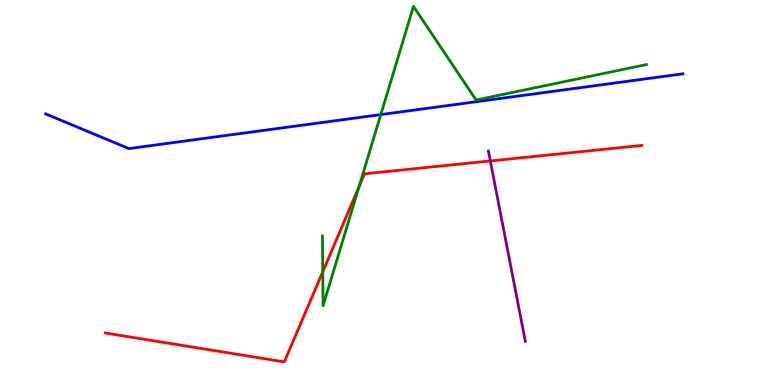[{'lines': ['blue', 'red'], 'intersections': []}, {'lines': ['green', 'red'], 'intersections': [{'x': 4.16, 'y': 2.94}, {'x': 4.63, 'y': 5.15}]}, {'lines': ['purple', 'red'], 'intersections': [{'x': 6.33, 'y': 5.82}]}, {'lines': ['blue', 'green'], 'intersections': [{'x': 4.91, 'y': 7.02}]}, {'lines': ['blue', 'purple'], 'intersections': []}, {'lines': ['green', 'purple'], 'intersections': []}]